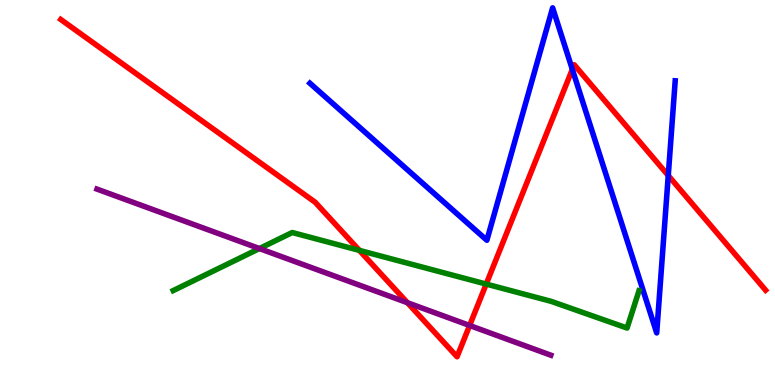[{'lines': ['blue', 'red'], 'intersections': [{'x': 7.38, 'y': 8.2}, {'x': 8.62, 'y': 5.44}]}, {'lines': ['green', 'red'], 'intersections': [{'x': 4.64, 'y': 3.5}, {'x': 6.27, 'y': 2.62}]}, {'lines': ['purple', 'red'], 'intersections': [{'x': 5.26, 'y': 2.14}, {'x': 6.06, 'y': 1.55}]}, {'lines': ['blue', 'green'], 'intersections': []}, {'lines': ['blue', 'purple'], 'intersections': []}, {'lines': ['green', 'purple'], 'intersections': [{'x': 3.35, 'y': 3.54}]}]